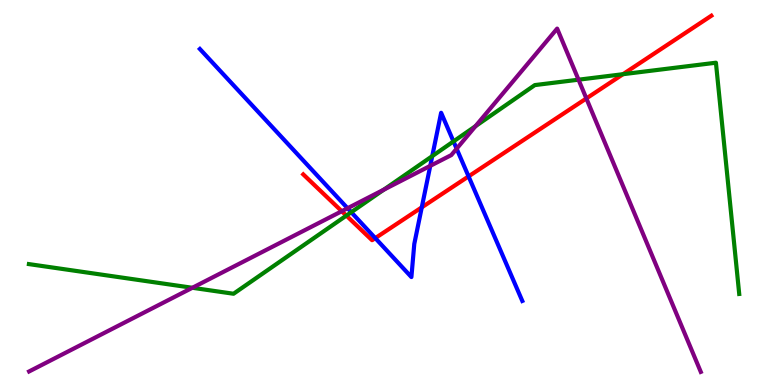[{'lines': ['blue', 'red'], 'intersections': [{'x': 4.84, 'y': 3.82}, {'x': 5.44, 'y': 4.61}, {'x': 6.05, 'y': 5.42}]}, {'lines': ['green', 'red'], 'intersections': [{'x': 4.47, 'y': 4.4}, {'x': 8.04, 'y': 8.07}]}, {'lines': ['purple', 'red'], 'intersections': [{'x': 4.41, 'y': 4.51}, {'x': 7.57, 'y': 7.44}]}, {'lines': ['blue', 'green'], 'intersections': [{'x': 4.53, 'y': 4.49}, {'x': 5.58, 'y': 5.94}, {'x': 5.85, 'y': 6.33}]}, {'lines': ['blue', 'purple'], 'intersections': [{'x': 4.48, 'y': 4.59}, {'x': 5.55, 'y': 5.69}, {'x': 5.89, 'y': 6.14}]}, {'lines': ['green', 'purple'], 'intersections': [{'x': 2.48, 'y': 2.53}, {'x': 4.95, 'y': 5.07}, {'x': 6.14, 'y': 6.72}, {'x': 7.46, 'y': 7.93}]}]